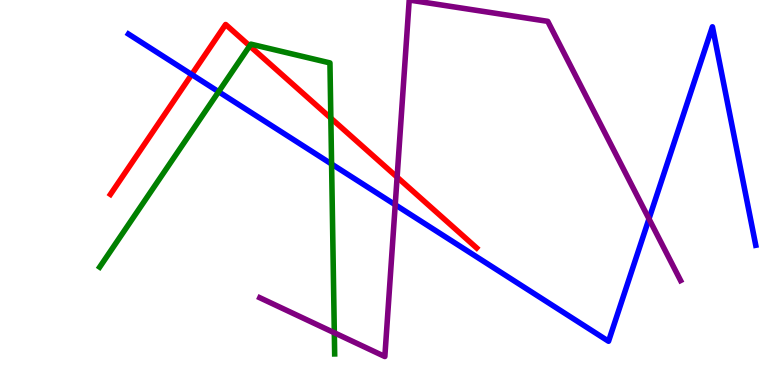[{'lines': ['blue', 'red'], 'intersections': [{'x': 2.47, 'y': 8.06}]}, {'lines': ['green', 'red'], 'intersections': [{'x': 3.22, 'y': 8.81}, {'x': 4.27, 'y': 6.93}]}, {'lines': ['purple', 'red'], 'intersections': [{'x': 5.12, 'y': 5.4}]}, {'lines': ['blue', 'green'], 'intersections': [{'x': 2.82, 'y': 7.62}, {'x': 4.28, 'y': 5.74}]}, {'lines': ['blue', 'purple'], 'intersections': [{'x': 5.1, 'y': 4.68}, {'x': 8.37, 'y': 4.32}]}, {'lines': ['green', 'purple'], 'intersections': [{'x': 4.31, 'y': 1.36}]}]